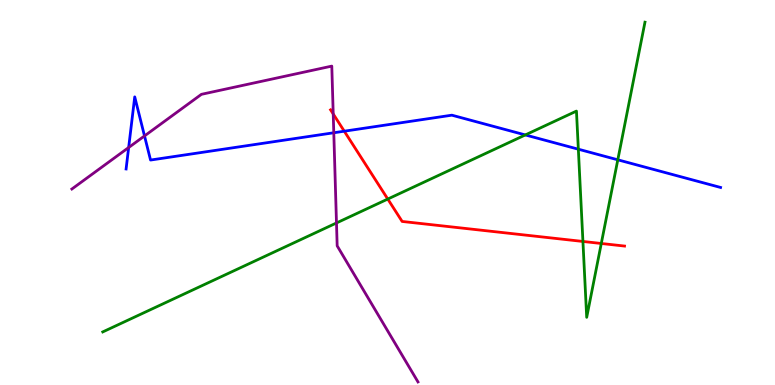[{'lines': ['blue', 'red'], 'intersections': [{'x': 4.44, 'y': 6.59}]}, {'lines': ['green', 'red'], 'intersections': [{'x': 5.0, 'y': 4.83}, {'x': 7.52, 'y': 3.73}, {'x': 7.76, 'y': 3.68}]}, {'lines': ['purple', 'red'], 'intersections': [{'x': 4.3, 'y': 7.04}]}, {'lines': ['blue', 'green'], 'intersections': [{'x': 6.78, 'y': 6.5}, {'x': 7.46, 'y': 6.12}, {'x': 7.97, 'y': 5.85}]}, {'lines': ['blue', 'purple'], 'intersections': [{'x': 1.66, 'y': 6.17}, {'x': 1.86, 'y': 6.47}, {'x': 4.31, 'y': 6.55}]}, {'lines': ['green', 'purple'], 'intersections': [{'x': 4.34, 'y': 4.21}]}]